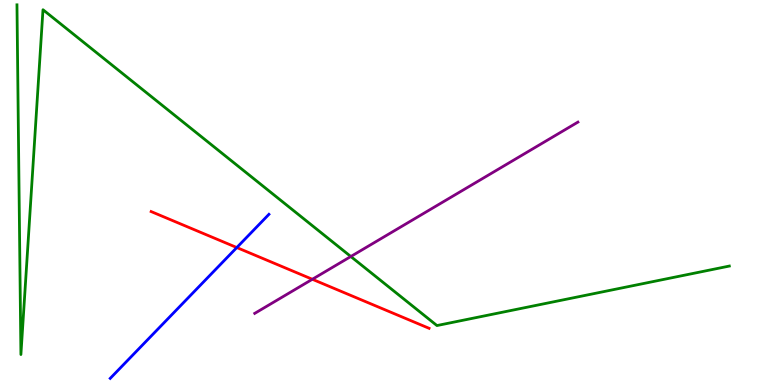[{'lines': ['blue', 'red'], 'intersections': [{'x': 3.06, 'y': 3.57}]}, {'lines': ['green', 'red'], 'intersections': []}, {'lines': ['purple', 'red'], 'intersections': [{'x': 4.03, 'y': 2.75}]}, {'lines': ['blue', 'green'], 'intersections': []}, {'lines': ['blue', 'purple'], 'intersections': []}, {'lines': ['green', 'purple'], 'intersections': [{'x': 4.53, 'y': 3.34}]}]